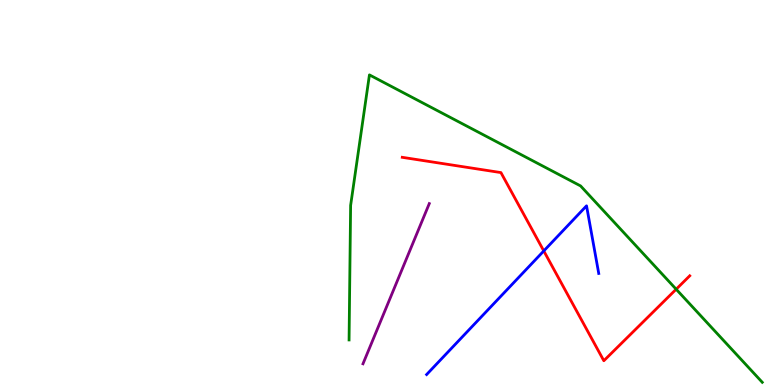[{'lines': ['blue', 'red'], 'intersections': [{'x': 7.02, 'y': 3.48}]}, {'lines': ['green', 'red'], 'intersections': [{'x': 8.72, 'y': 2.49}]}, {'lines': ['purple', 'red'], 'intersections': []}, {'lines': ['blue', 'green'], 'intersections': []}, {'lines': ['blue', 'purple'], 'intersections': []}, {'lines': ['green', 'purple'], 'intersections': []}]